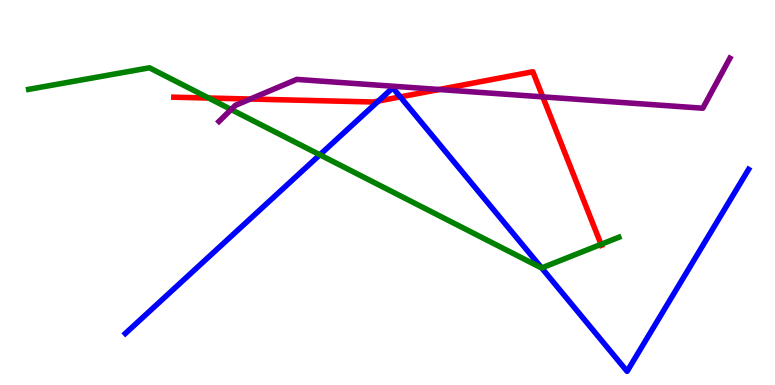[{'lines': ['blue', 'red'], 'intersections': [{'x': 4.88, 'y': 7.38}, {'x': 5.16, 'y': 7.48}]}, {'lines': ['green', 'red'], 'intersections': [{'x': 2.69, 'y': 7.45}, {'x': 7.76, 'y': 3.65}]}, {'lines': ['purple', 'red'], 'intersections': [{'x': 3.23, 'y': 7.43}, {'x': 5.67, 'y': 7.68}, {'x': 7.0, 'y': 7.48}]}, {'lines': ['blue', 'green'], 'intersections': [{'x': 4.13, 'y': 5.98}, {'x': 6.99, 'y': 3.04}]}, {'lines': ['blue', 'purple'], 'intersections': []}, {'lines': ['green', 'purple'], 'intersections': [{'x': 2.98, 'y': 7.16}]}]